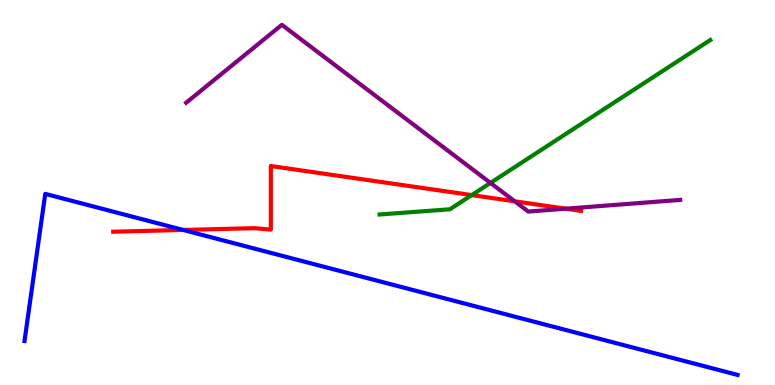[{'lines': ['blue', 'red'], 'intersections': [{'x': 2.36, 'y': 4.03}]}, {'lines': ['green', 'red'], 'intersections': [{'x': 6.09, 'y': 4.93}]}, {'lines': ['purple', 'red'], 'intersections': [{'x': 6.64, 'y': 4.77}, {'x': 7.3, 'y': 4.58}]}, {'lines': ['blue', 'green'], 'intersections': []}, {'lines': ['blue', 'purple'], 'intersections': []}, {'lines': ['green', 'purple'], 'intersections': [{'x': 6.33, 'y': 5.25}]}]